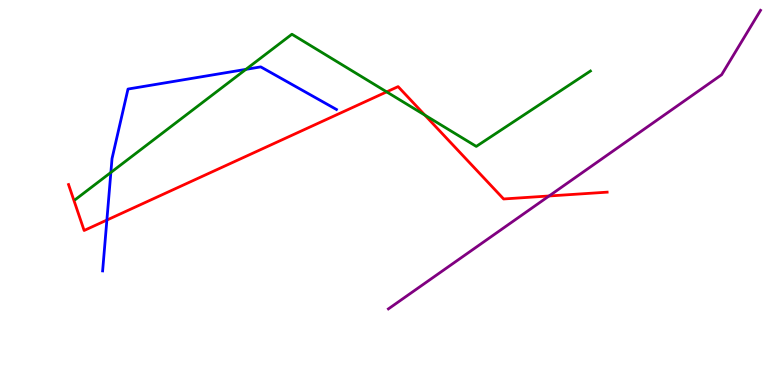[{'lines': ['blue', 'red'], 'intersections': [{'x': 1.38, 'y': 4.28}]}, {'lines': ['green', 'red'], 'intersections': [{'x': 4.99, 'y': 7.61}, {'x': 5.48, 'y': 7.01}]}, {'lines': ['purple', 'red'], 'intersections': [{'x': 7.08, 'y': 4.91}]}, {'lines': ['blue', 'green'], 'intersections': [{'x': 1.43, 'y': 5.52}, {'x': 3.17, 'y': 8.2}]}, {'lines': ['blue', 'purple'], 'intersections': []}, {'lines': ['green', 'purple'], 'intersections': []}]